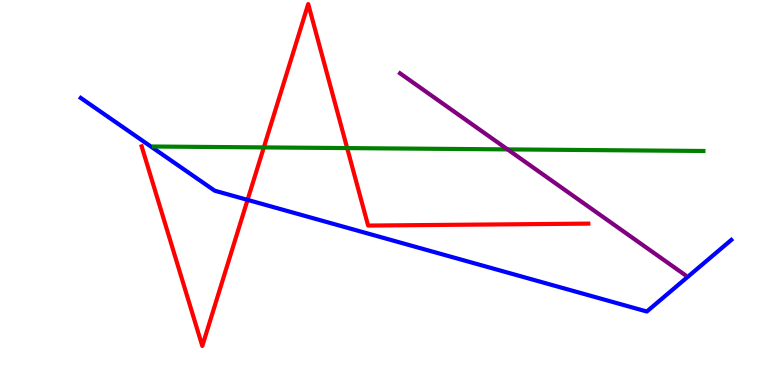[{'lines': ['blue', 'red'], 'intersections': [{'x': 3.19, 'y': 4.81}]}, {'lines': ['green', 'red'], 'intersections': [{'x': 3.4, 'y': 6.17}, {'x': 4.48, 'y': 6.15}]}, {'lines': ['purple', 'red'], 'intersections': []}, {'lines': ['blue', 'green'], 'intersections': []}, {'lines': ['blue', 'purple'], 'intersections': []}, {'lines': ['green', 'purple'], 'intersections': [{'x': 6.55, 'y': 6.12}]}]